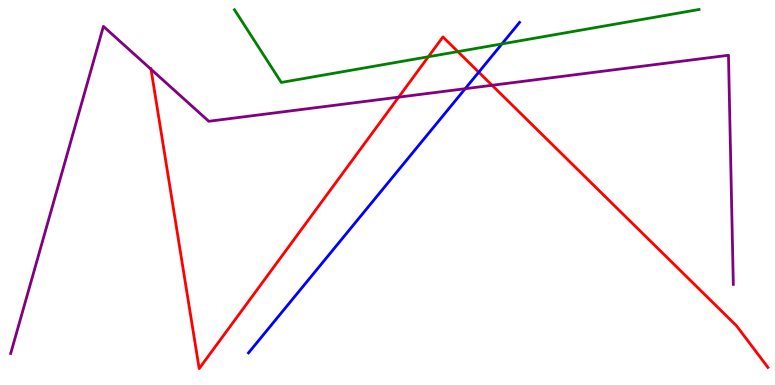[{'lines': ['blue', 'red'], 'intersections': [{'x': 6.18, 'y': 8.13}]}, {'lines': ['green', 'red'], 'intersections': [{'x': 5.53, 'y': 8.53}, {'x': 5.91, 'y': 8.66}]}, {'lines': ['purple', 'red'], 'intersections': [{'x': 1.95, 'y': 8.2}, {'x': 5.14, 'y': 7.48}, {'x': 6.35, 'y': 7.78}]}, {'lines': ['blue', 'green'], 'intersections': [{'x': 6.48, 'y': 8.86}]}, {'lines': ['blue', 'purple'], 'intersections': [{'x': 6.0, 'y': 7.7}]}, {'lines': ['green', 'purple'], 'intersections': []}]